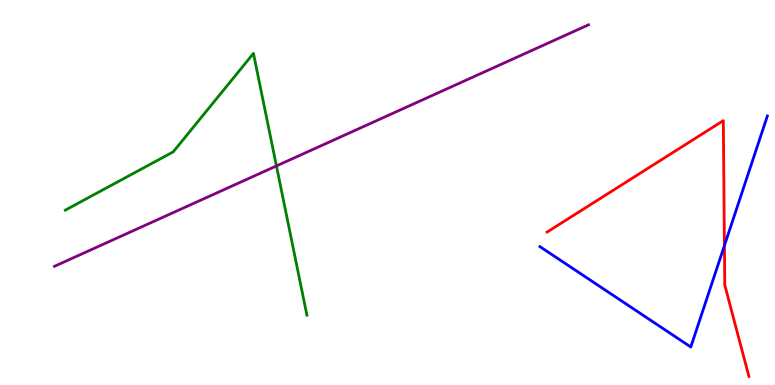[{'lines': ['blue', 'red'], 'intersections': [{'x': 9.35, 'y': 3.62}]}, {'lines': ['green', 'red'], 'intersections': []}, {'lines': ['purple', 'red'], 'intersections': []}, {'lines': ['blue', 'green'], 'intersections': []}, {'lines': ['blue', 'purple'], 'intersections': []}, {'lines': ['green', 'purple'], 'intersections': [{'x': 3.57, 'y': 5.69}]}]